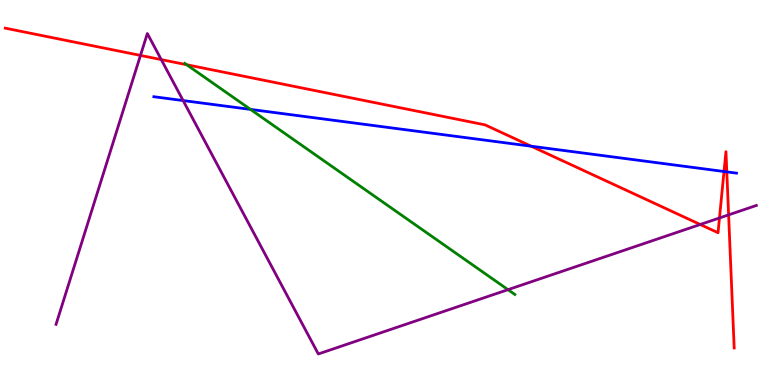[{'lines': ['blue', 'red'], 'intersections': [{'x': 6.85, 'y': 6.2}, {'x': 9.34, 'y': 5.55}, {'x': 9.38, 'y': 5.54}]}, {'lines': ['green', 'red'], 'intersections': [{'x': 2.41, 'y': 8.32}]}, {'lines': ['purple', 'red'], 'intersections': [{'x': 1.81, 'y': 8.56}, {'x': 2.08, 'y': 8.45}, {'x': 9.04, 'y': 4.17}, {'x': 9.28, 'y': 4.34}, {'x': 9.4, 'y': 4.42}]}, {'lines': ['blue', 'green'], 'intersections': [{'x': 3.23, 'y': 7.16}]}, {'lines': ['blue', 'purple'], 'intersections': [{'x': 2.36, 'y': 7.39}]}, {'lines': ['green', 'purple'], 'intersections': [{'x': 6.55, 'y': 2.48}]}]